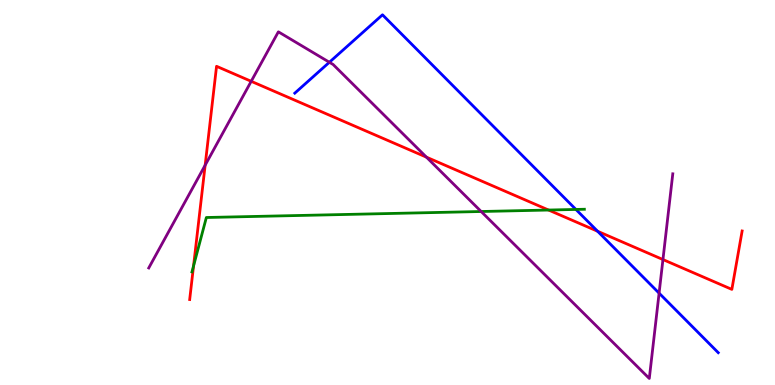[{'lines': ['blue', 'red'], 'intersections': [{'x': 7.71, 'y': 3.99}]}, {'lines': ['green', 'red'], 'intersections': [{'x': 2.5, 'y': 3.09}, {'x': 7.08, 'y': 4.54}]}, {'lines': ['purple', 'red'], 'intersections': [{'x': 2.65, 'y': 5.71}, {'x': 3.24, 'y': 7.89}, {'x': 5.5, 'y': 5.92}, {'x': 8.55, 'y': 3.26}]}, {'lines': ['blue', 'green'], 'intersections': [{'x': 7.43, 'y': 4.56}]}, {'lines': ['blue', 'purple'], 'intersections': [{'x': 4.25, 'y': 8.38}, {'x': 8.5, 'y': 2.39}]}, {'lines': ['green', 'purple'], 'intersections': [{'x': 6.21, 'y': 4.51}]}]